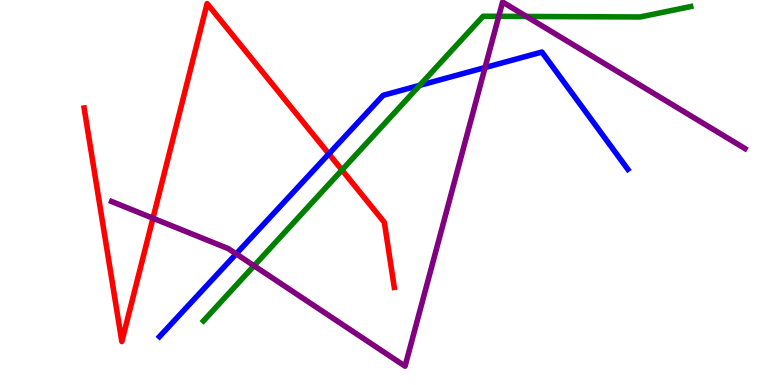[{'lines': ['blue', 'red'], 'intersections': [{'x': 4.24, 'y': 6.0}]}, {'lines': ['green', 'red'], 'intersections': [{'x': 4.41, 'y': 5.58}]}, {'lines': ['purple', 'red'], 'intersections': [{'x': 1.97, 'y': 4.33}]}, {'lines': ['blue', 'green'], 'intersections': [{'x': 5.42, 'y': 7.78}]}, {'lines': ['blue', 'purple'], 'intersections': [{'x': 3.05, 'y': 3.41}, {'x': 6.26, 'y': 8.25}]}, {'lines': ['green', 'purple'], 'intersections': [{'x': 3.28, 'y': 3.1}, {'x': 6.44, 'y': 9.58}, {'x': 6.79, 'y': 9.57}]}]